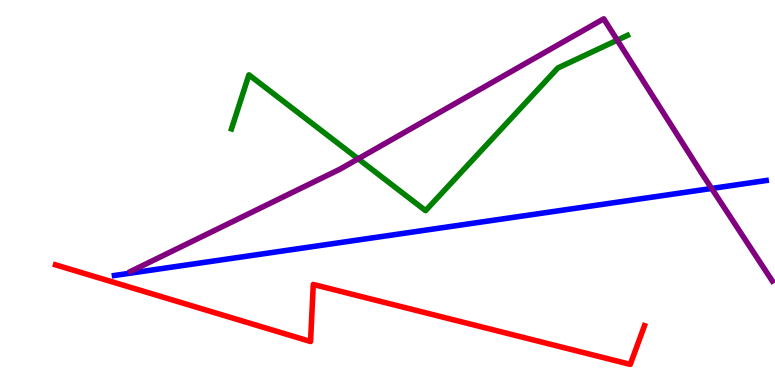[{'lines': ['blue', 'red'], 'intersections': []}, {'lines': ['green', 'red'], 'intersections': []}, {'lines': ['purple', 'red'], 'intersections': []}, {'lines': ['blue', 'green'], 'intersections': []}, {'lines': ['blue', 'purple'], 'intersections': [{'x': 9.18, 'y': 5.1}]}, {'lines': ['green', 'purple'], 'intersections': [{'x': 4.62, 'y': 5.88}, {'x': 7.96, 'y': 8.96}]}]